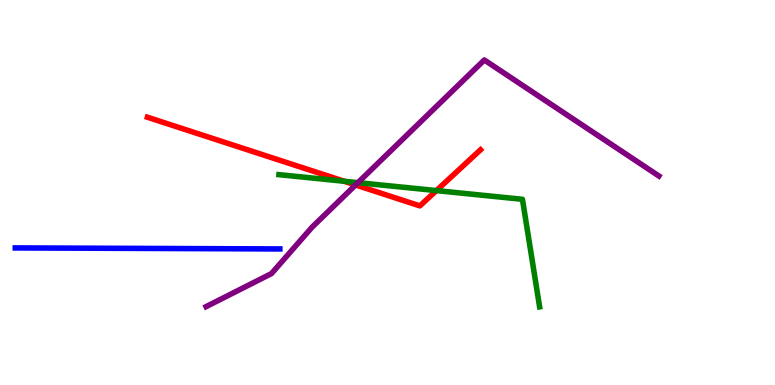[{'lines': ['blue', 'red'], 'intersections': []}, {'lines': ['green', 'red'], 'intersections': [{'x': 4.44, 'y': 5.29}, {'x': 5.63, 'y': 5.05}]}, {'lines': ['purple', 'red'], 'intersections': [{'x': 4.59, 'y': 5.2}]}, {'lines': ['blue', 'green'], 'intersections': []}, {'lines': ['blue', 'purple'], 'intersections': []}, {'lines': ['green', 'purple'], 'intersections': [{'x': 4.62, 'y': 5.26}]}]